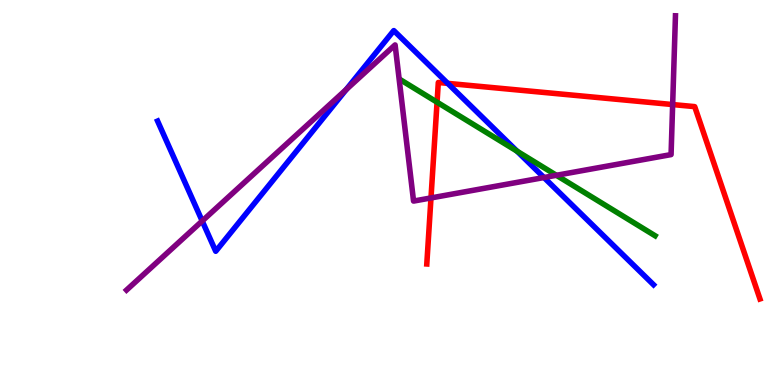[{'lines': ['blue', 'red'], 'intersections': [{'x': 5.78, 'y': 7.83}]}, {'lines': ['green', 'red'], 'intersections': [{'x': 5.64, 'y': 7.35}]}, {'lines': ['purple', 'red'], 'intersections': [{'x': 5.56, 'y': 4.86}, {'x': 8.68, 'y': 7.28}]}, {'lines': ['blue', 'green'], 'intersections': [{'x': 6.67, 'y': 6.07}]}, {'lines': ['blue', 'purple'], 'intersections': [{'x': 2.61, 'y': 4.26}, {'x': 4.47, 'y': 7.67}, {'x': 7.02, 'y': 5.39}]}, {'lines': ['green', 'purple'], 'intersections': [{'x': 7.18, 'y': 5.45}]}]